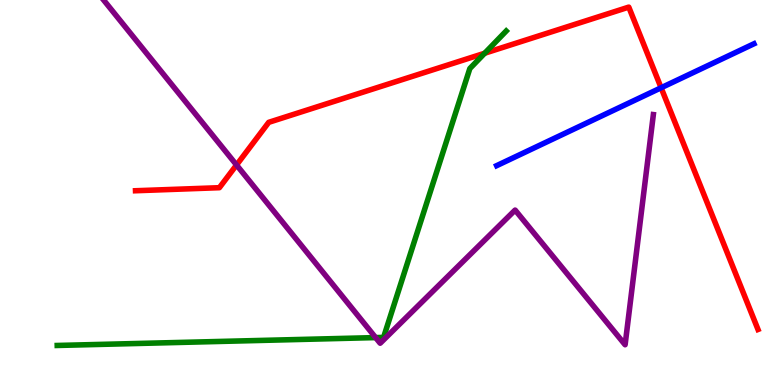[{'lines': ['blue', 'red'], 'intersections': [{'x': 8.53, 'y': 7.72}]}, {'lines': ['green', 'red'], 'intersections': [{'x': 6.25, 'y': 8.62}]}, {'lines': ['purple', 'red'], 'intersections': [{'x': 3.05, 'y': 5.71}]}, {'lines': ['blue', 'green'], 'intersections': []}, {'lines': ['blue', 'purple'], 'intersections': []}, {'lines': ['green', 'purple'], 'intersections': [{'x': 4.85, 'y': 1.23}]}]